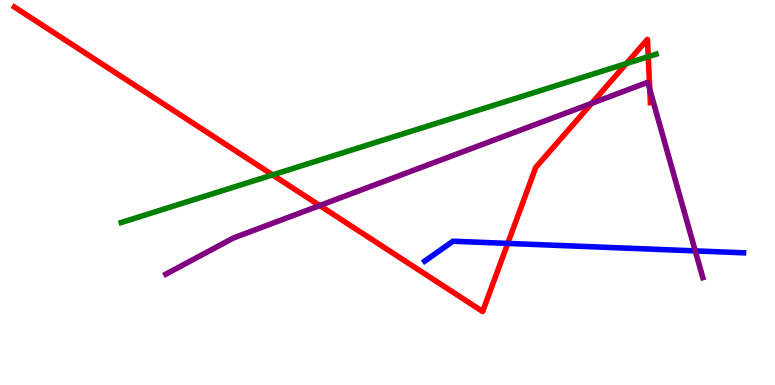[{'lines': ['blue', 'red'], 'intersections': [{'x': 6.55, 'y': 3.68}]}, {'lines': ['green', 'red'], 'intersections': [{'x': 3.52, 'y': 5.46}, {'x': 8.08, 'y': 8.35}, {'x': 8.36, 'y': 8.53}]}, {'lines': ['purple', 'red'], 'intersections': [{'x': 4.13, 'y': 4.66}, {'x': 7.63, 'y': 7.31}, {'x': 8.38, 'y': 7.68}]}, {'lines': ['blue', 'green'], 'intersections': []}, {'lines': ['blue', 'purple'], 'intersections': [{'x': 8.97, 'y': 3.48}]}, {'lines': ['green', 'purple'], 'intersections': []}]